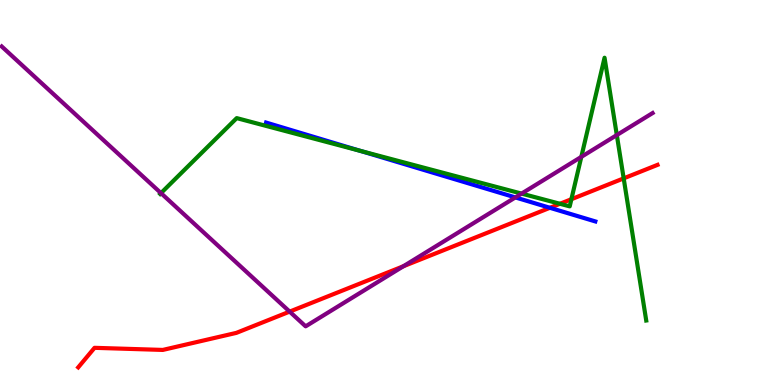[{'lines': ['blue', 'red'], 'intersections': [{'x': 7.1, 'y': 4.6}]}, {'lines': ['green', 'red'], 'intersections': [{'x': 7.23, 'y': 4.71}, {'x': 7.37, 'y': 4.83}, {'x': 8.05, 'y': 5.37}]}, {'lines': ['purple', 'red'], 'intersections': [{'x': 3.74, 'y': 1.91}, {'x': 5.21, 'y': 3.09}]}, {'lines': ['blue', 'green'], 'intersections': [{'x': 4.65, 'y': 6.08}]}, {'lines': ['blue', 'purple'], 'intersections': [{'x': 6.65, 'y': 4.87}]}, {'lines': ['green', 'purple'], 'intersections': [{'x': 2.08, 'y': 4.98}, {'x': 6.73, 'y': 4.97}, {'x': 7.5, 'y': 5.93}, {'x': 7.96, 'y': 6.49}]}]